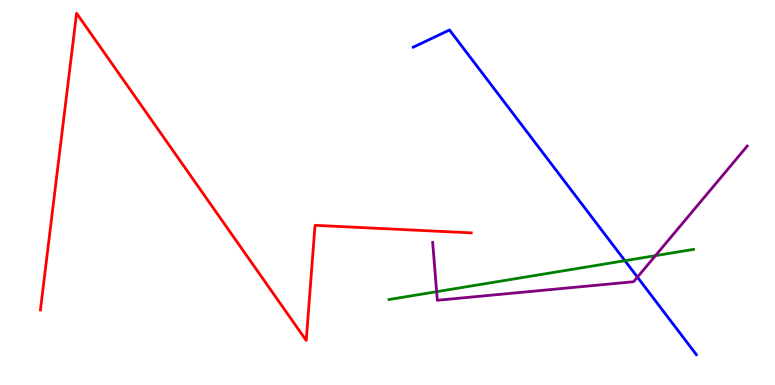[{'lines': ['blue', 'red'], 'intersections': []}, {'lines': ['green', 'red'], 'intersections': []}, {'lines': ['purple', 'red'], 'intersections': []}, {'lines': ['blue', 'green'], 'intersections': [{'x': 8.06, 'y': 3.23}]}, {'lines': ['blue', 'purple'], 'intersections': [{'x': 8.22, 'y': 2.8}]}, {'lines': ['green', 'purple'], 'intersections': [{'x': 5.63, 'y': 2.42}, {'x': 8.46, 'y': 3.36}]}]